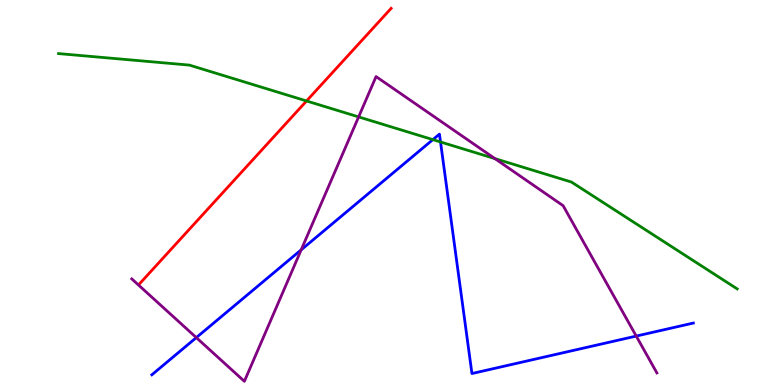[{'lines': ['blue', 'red'], 'intersections': []}, {'lines': ['green', 'red'], 'intersections': [{'x': 3.96, 'y': 7.38}]}, {'lines': ['purple', 'red'], 'intersections': []}, {'lines': ['blue', 'green'], 'intersections': [{'x': 5.59, 'y': 6.37}, {'x': 5.68, 'y': 6.31}]}, {'lines': ['blue', 'purple'], 'intersections': [{'x': 2.53, 'y': 1.23}, {'x': 3.89, 'y': 3.51}, {'x': 8.21, 'y': 1.27}]}, {'lines': ['green', 'purple'], 'intersections': [{'x': 4.63, 'y': 6.96}, {'x': 6.39, 'y': 5.88}]}]